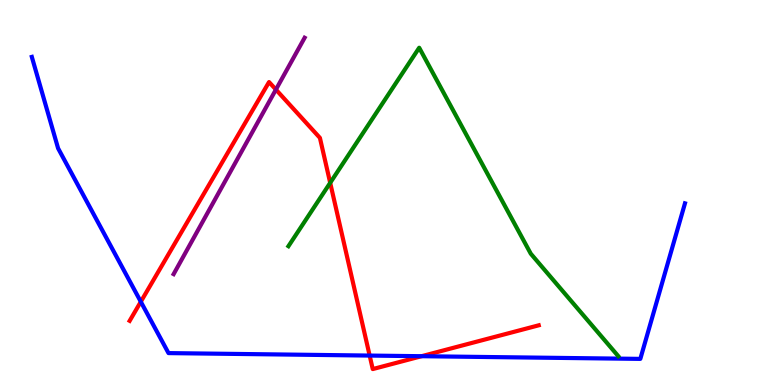[{'lines': ['blue', 'red'], 'intersections': [{'x': 1.82, 'y': 2.16}, {'x': 4.77, 'y': 0.764}, {'x': 5.44, 'y': 0.748}]}, {'lines': ['green', 'red'], 'intersections': [{'x': 4.26, 'y': 5.25}]}, {'lines': ['purple', 'red'], 'intersections': [{'x': 3.56, 'y': 7.67}]}, {'lines': ['blue', 'green'], 'intersections': []}, {'lines': ['blue', 'purple'], 'intersections': []}, {'lines': ['green', 'purple'], 'intersections': []}]